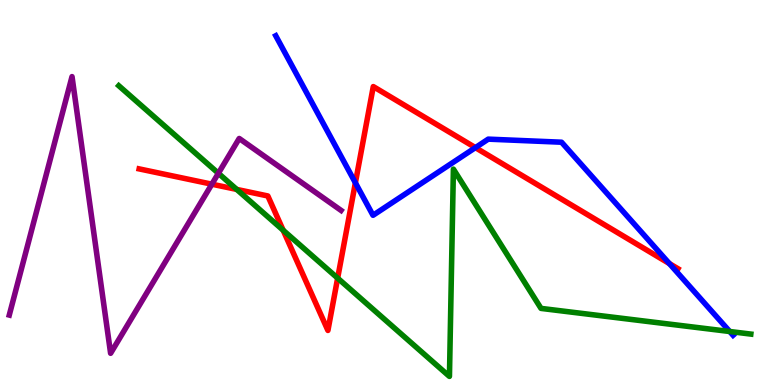[{'lines': ['blue', 'red'], 'intersections': [{'x': 4.59, 'y': 5.25}, {'x': 6.13, 'y': 6.17}, {'x': 8.64, 'y': 3.15}]}, {'lines': ['green', 'red'], 'intersections': [{'x': 3.05, 'y': 5.08}, {'x': 3.65, 'y': 4.02}, {'x': 4.36, 'y': 2.78}]}, {'lines': ['purple', 'red'], 'intersections': [{'x': 2.73, 'y': 5.22}]}, {'lines': ['blue', 'green'], 'intersections': [{'x': 9.42, 'y': 1.39}]}, {'lines': ['blue', 'purple'], 'intersections': []}, {'lines': ['green', 'purple'], 'intersections': [{'x': 2.82, 'y': 5.5}]}]